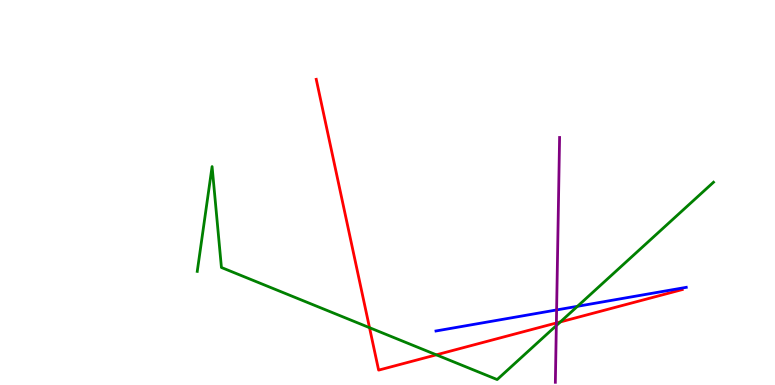[{'lines': ['blue', 'red'], 'intersections': []}, {'lines': ['green', 'red'], 'intersections': [{'x': 4.77, 'y': 1.49}, {'x': 5.63, 'y': 0.784}, {'x': 7.23, 'y': 1.64}]}, {'lines': ['purple', 'red'], 'intersections': [{'x': 7.18, 'y': 1.61}]}, {'lines': ['blue', 'green'], 'intersections': [{'x': 7.45, 'y': 2.04}]}, {'lines': ['blue', 'purple'], 'intersections': [{'x': 7.18, 'y': 1.95}]}, {'lines': ['green', 'purple'], 'intersections': [{'x': 7.18, 'y': 1.54}]}]